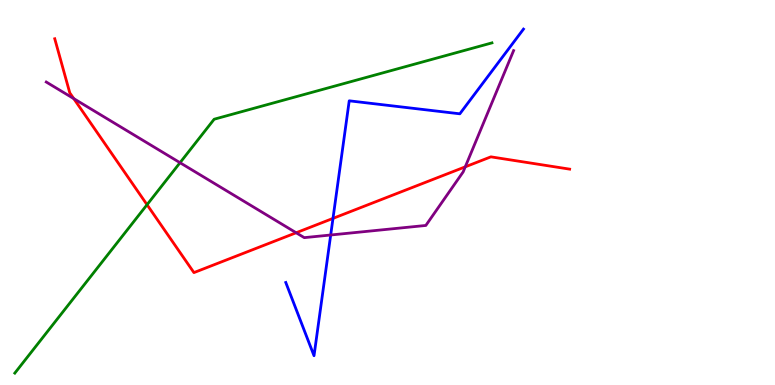[{'lines': ['blue', 'red'], 'intersections': [{'x': 4.3, 'y': 4.33}]}, {'lines': ['green', 'red'], 'intersections': [{'x': 1.9, 'y': 4.68}]}, {'lines': ['purple', 'red'], 'intersections': [{'x': 0.952, 'y': 7.44}, {'x': 3.82, 'y': 3.95}, {'x': 6.0, 'y': 5.67}]}, {'lines': ['blue', 'green'], 'intersections': []}, {'lines': ['blue', 'purple'], 'intersections': [{'x': 4.27, 'y': 3.9}]}, {'lines': ['green', 'purple'], 'intersections': [{'x': 2.32, 'y': 5.77}]}]